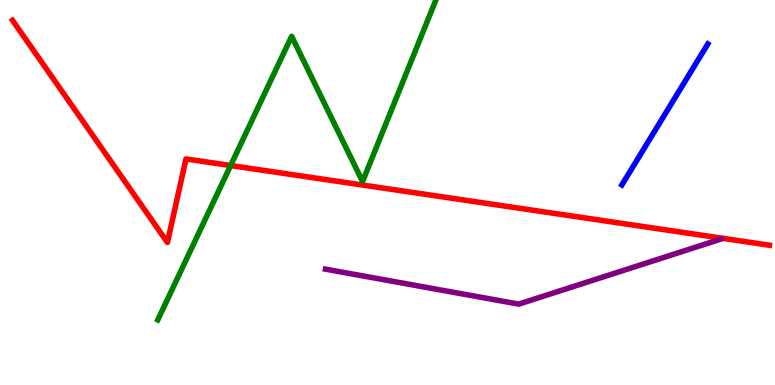[{'lines': ['blue', 'red'], 'intersections': []}, {'lines': ['green', 'red'], 'intersections': [{'x': 2.98, 'y': 5.7}]}, {'lines': ['purple', 'red'], 'intersections': []}, {'lines': ['blue', 'green'], 'intersections': []}, {'lines': ['blue', 'purple'], 'intersections': []}, {'lines': ['green', 'purple'], 'intersections': []}]